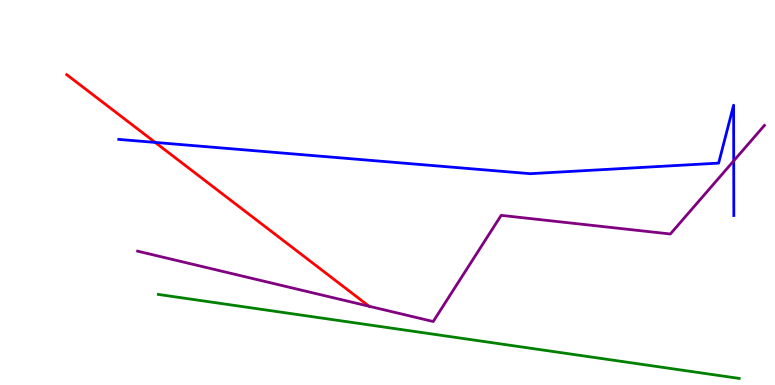[{'lines': ['blue', 'red'], 'intersections': [{'x': 2.0, 'y': 6.3}]}, {'lines': ['green', 'red'], 'intersections': []}, {'lines': ['purple', 'red'], 'intersections': [{'x': 4.76, 'y': 2.05}]}, {'lines': ['blue', 'green'], 'intersections': []}, {'lines': ['blue', 'purple'], 'intersections': [{'x': 9.47, 'y': 5.82}]}, {'lines': ['green', 'purple'], 'intersections': []}]